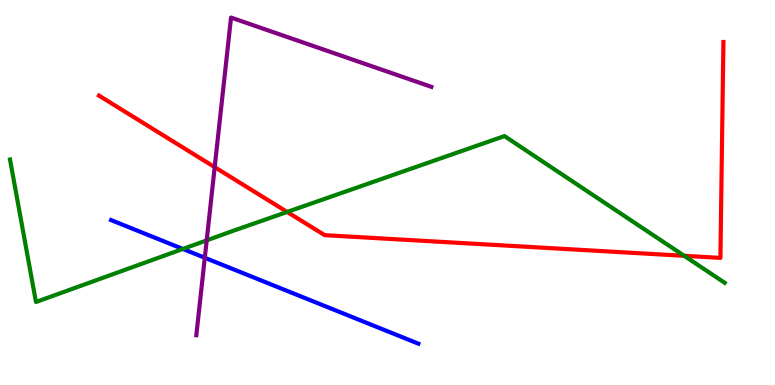[{'lines': ['blue', 'red'], 'intersections': []}, {'lines': ['green', 'red'], 'intersections': [{'x': 3.71, 'y': 4.49}, {'x': 8.83, 'y': 3.36}]}, {'lines': ['purple', 'red'], 'intersections': [{'x': 2.77, 'y': 5.66}]}, {'lines': ['blue', 'green'], 'intersections': [{'x': 2.36, 'y': 3.53}]}, {'lines': ['blue', 'purple'], 'intersections': [{'x': 2.64, 'y': 3.3}]}, {'lines': ['green', 'purple'], 'intersections': [{'x': 2.67, 'y': 3.76}]}]